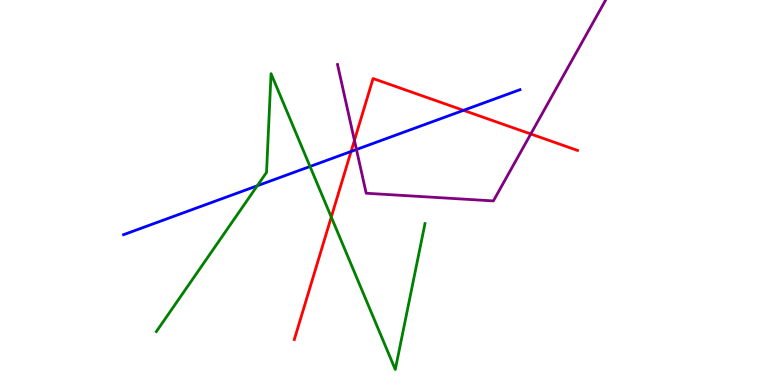[{'lines': ['blue', 'red'], 'intersections': [{'x': 4.53, 'y': 6.07}, {'x': 5.98, 'y': 7.13}]}, {'lines': ['green', 'red'], 'intersections': [{'x': 4.27, 'y': 4.36}]}, {'lines': ['purple', 'red'], 'intersections': [{'x': 4.57, 'y': 6.35}, {'x': 6.85, 'y': 6.52}]}, {'lines': ['blue', 'green'], 'intersections': [{'x': 3.32, 'y': 5.17}, {'x': 4.0, 'y': 5.68}]}, {'lines': ['blue', 'purple'], 'intersections': [{'x': 4.6, 'y': 6.12}]}, {'lines': ['green', 'purple'], 'intersections': []}]